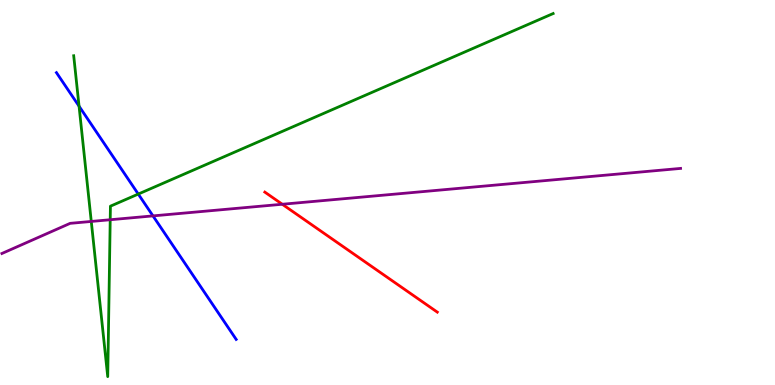[{'lines': ['blue', 'red'], 'intersections': []}, {'lines': ['green', 'red'], 'intersections': []}, {'lines': ['purple', 'red'], 'intersections': [{'x': 3.64, 'y': 4.69}]}, {'lines': ['blue', 'green'], 'intersections': [{'x': 1.02, 'y': 7.24}, {'x': 1.78, 'y': 4.96}]}, {'lines': ['blue', 'purple'], 'intersections': [{'x': 1.97, 'y': 4.39}]}, {'lines': ['green', 'purple'], 'intersections': [{'x': 1.18, 'y': 4.25}, {'x': 1.42, 'y': 4.29}]}]